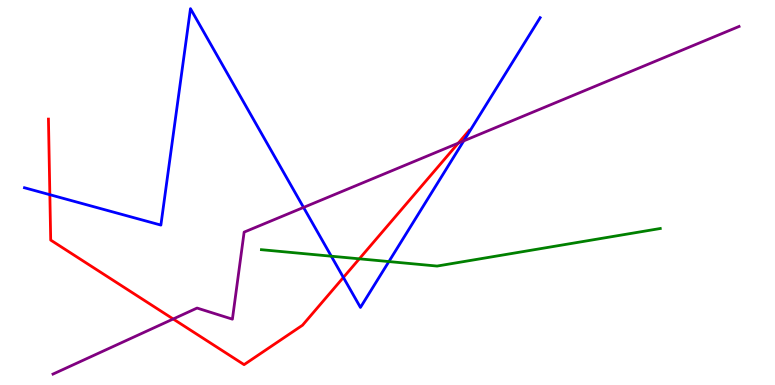[{'lines': ['blue', 'red'], 'intersections': [{'x': 0.643, 'y': 4.94}, {'x': 4.43, 'y': 2.79}]}, {'lines': ['green', 'red'], 'intersections': [{'x': 4.64, 'y': 3.28}]}, {'lines': ['purple', 'red'], 'intersections': [{'x': 2.23, 'y': 1.71}, {'x': 5.91, 'y': 6.28}]}, {'lines': ['blue', 'green'], 'intersections': [{'x': 4.27, 'y': 3.35}, {'x': 5.02, 'y': 3.21}]}, {'lines': ['blue', 'purple'], 'intersections': [{'x': 3.92, 'y': 4.61}, {'x': 5.98, 'y': 6.34}]}, {'lines': ['green', 'purple'], 'intersections': []}]